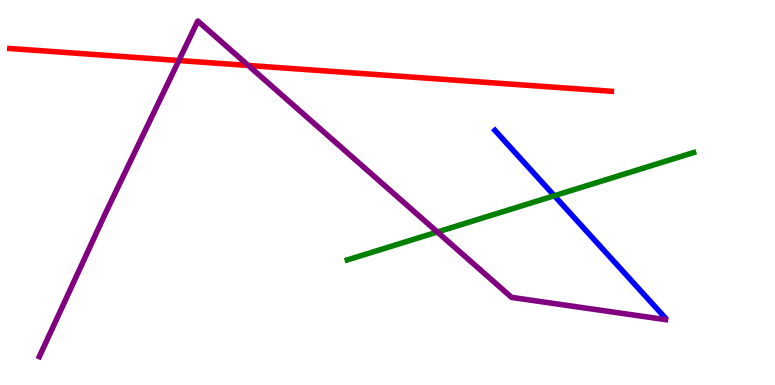[{'lines': ['blue', 'red'], 'intersections': []}, {'lines': ['green', 'red'], 'intersections': []}, {'lines': ['purple', 'red'], 'intersections': [{'x': 2.31, 'y': 8.43}, {'x': 3.2, 'y': 8.3}]}, {'lines': ['blue', 'green'], 'intersections': [{'x': 7.15, 'y': 4.92}]}, {'lines': ['blue', 'purple'], 'intersections': []}, {'lines': ['green', 'purple'], 'intersections': [{'x': 5.64, 'y': 3.97}]}]